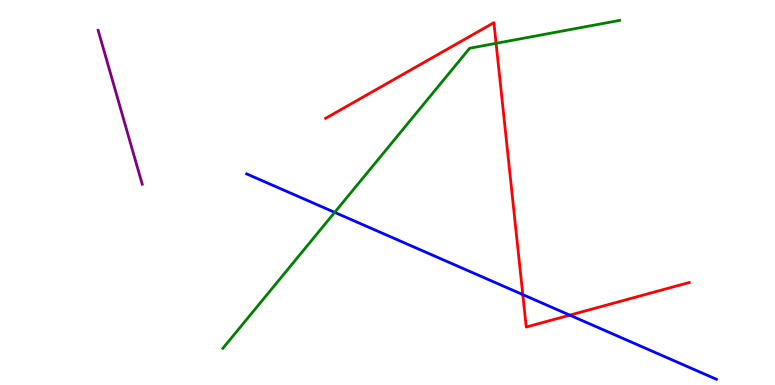[{'lines': ['blue', 'red'], 'intersections': [{'x': 6.75, 'y': 2.35}, {'x': 7.35, 'y': 1.81}]}, {'lines': ['green', 'red'], 'intersections': [{'x': 6.4, 'y': 8.87}]}, {'lines': ['purple', 'red'], 'intersections': []}, {'lines': ['blue', 'green'], 'intersections': [{'x': 4.32, 'y': 4.48}]}, {'lines': ['blue', 'purple'], 'intersections': []}, {'lines': ['green', 'purple'], 'intersections': []}]